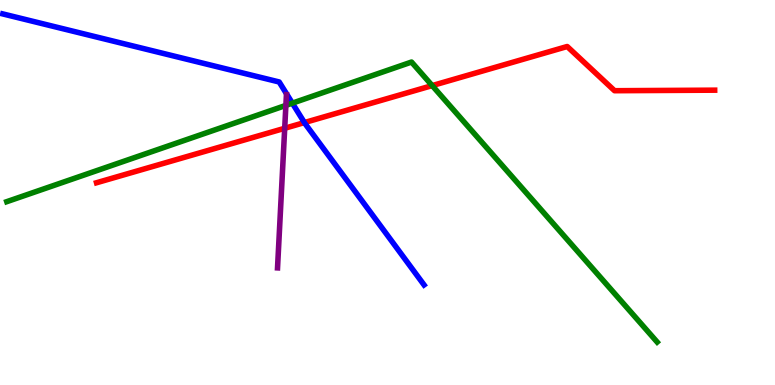[{'lines': ['blue', 'red'], 'intersections': [{'x': 3.93, 'y': 6.82}]}, {'lines': ['green', 'red'], 'intersections': [{'x': 5.58, 'y': 7.78}]}, {'lines': ['purple', 'red'], 'intersections': [{'x': 3.67, 'y': 6.67}]}, {'lines': ['blue', 'green'], 'intersections': [{'x': 3.77, 'y': 7.32}]}, {'lines': ['blue', 'purple'], 'intersections': []}, {'lines': ['green', 'purple'], 'intersections': [{'x': 3.69, 'y': 7.26}]}]